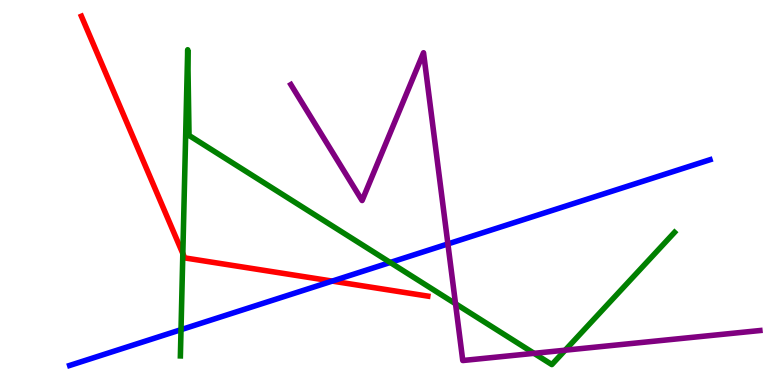[{'lines': ['blue', 'red'], 'intersections': [{'x': 4.29, 'y': 2.7}]}, {'lines': ['green', 'red'], 'intersections': [{'x': 2.36, 'y': 3.41}]}, {'lines': ['purple', 'red'], 'intersections': []}, {'lines': ['blue', 'green'], 'intersections': [{'x': 2.34, 'y': 1.44}, {'x': 5.03, 'y': 3.18}]}, {'lines': ['blue', 'purple'], 'intersections': [{'x': 5.78, 'y': 3.66}]}, {'lines': ['green', 'purple'], 'intersections': [{'x': 5.88, 'y': 2.11}, {'x': 6.89, 'y': 0.823}, {'x': 7.29, 'y': 0.904}]}]